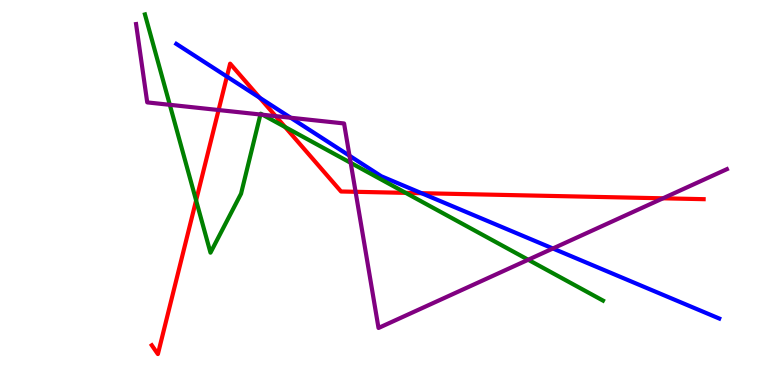[{'lines': ['blue', 'red'], 'intersections': [{'x': 2.93, 'y': 8.01}, {'x': 3.35, 'y': 7.46}, {'x': 5.44, 'y': 4.98}]}, {'lines': ['green', 'red'], 'intersections': [{'x': 2.53, 'y': 4.79}, {'x': 3.68, 'y': 6.7}, {'x': 5.23, 'y': 4.99}]}, {'lines': ['purple', 'red'], 'intersections': [{'x': 2.82, 'y': 7.14}, {'x': 3.56, 'y': 6.98}, {'x': 4.59, 'y': 5.02}, {'x': 8.55, 'y': 4.85}]}, {'lines': ['blue', 'green'], 'intersections': []}, {'lines': ['blue', 'purple'], 'intersections': [{'x': 3.75, 'y': 6.94}, {'x': 4.51, 'y': 5.95}, {'x': 7.13, 'y': 3.55}]}, {'lines': ['green', 'purple'], 'intersections': [{'x': 2.19, 'y': 7.28}, {'x': 3.36, 'y': 7.03}, {'x': 3.39, 'y': 7.02}, {'x': 4.53, 'y': 5.77}, {'x': 6.82, 'y': 3.25}]}]